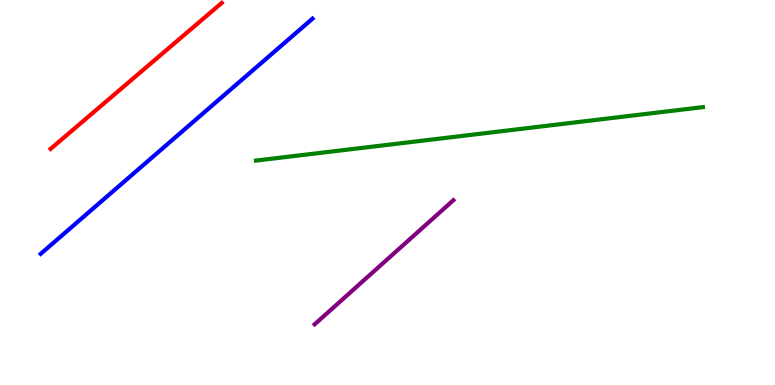[{'lines': ['blue', 'red'], 'intersections': []}, {'lines': ['green', 'red'], 'intersections': []}, {'lines': ['purple', 'red'], 'intersections': []}, {'lines': ['blue', 'green'], 'intersections': []}, {'lines': ['blue', 'purple'], 'intersections': []}, {'lines': ['green', 'purple'], 'intersections': []}]